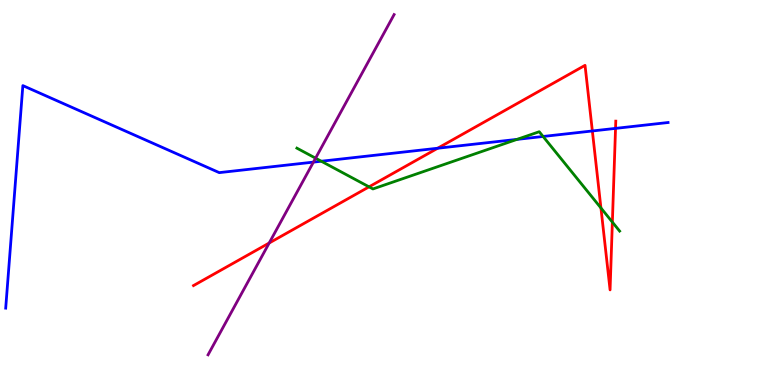[{'lines': ['blue', 'red'], 'intersections': [{'x': 5.65, 'y': 6.15}, {'x': 7.64, 'y': 6.6}, {'x': 7.94, 'y': 6.67}]}, {'lines': ['green', 'red'], 'intersections': [{'x': 4.76, 'y': 5.15}, {'x': 7.75, 'y': 4.6}, {'x': 7.9, 'y': 4.23}]}, {'lines': ['purple', 'red'], 'intersections': [{'x': 3.47, 'y': 3.69}]}, {'lines': ['blue', 'green'], 'intersections': [{'x': 4.15, 'y': 5.81}, {'x': 6.67, 'y': 6.38}, {'x': 7.01, 'y': 6.46}]}, {'lines': ['blue', 'purple'], 'intersections': [{'x': 4.04, 'y': 5.79}]}, {'lines': ['green', 'purple'], 'intersections': [{'x': 4.07, 'y': 5.89}]}]